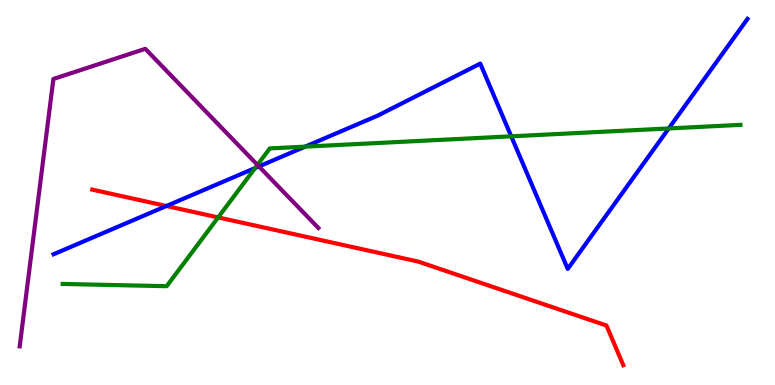[{'lines': ['blue', 'red'], 'intersections': [{'x': 2.15, 'y': 4.65}]}, {'lines': ['green', 'red'], 'intersections': [{'x': 2.81, 'y': 4.35}]}, {'lines': ['purple', 'red'], 'intersections': []}, {'lines': ['blue', 'green'], 'intersections': [{'x': 3.29, 'y': 5.63}, {'x': 3.94, 'y': 6.19}, {'x': 6.6, 'y': 6.46}, {'x': 8.63, 'y': 6.66}]}, {'lines': ['blue', 'purple'], 'intersections': [{'x': 3.34, 'y': 5.68}]}, {'lines': ['green', 'purple'], 'intersections': [{'x': 3.32, 'y': 5.72}]}]